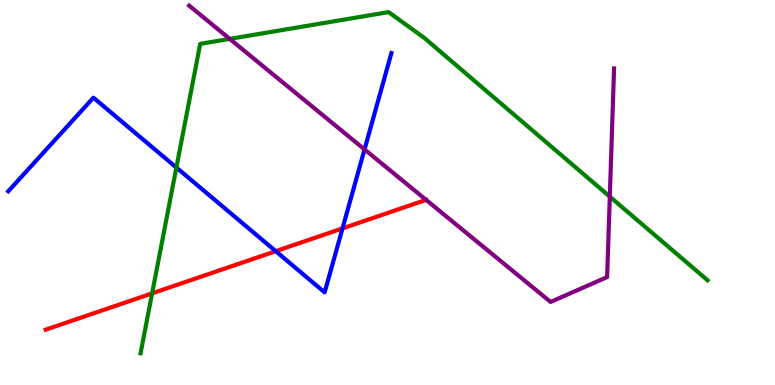[{'lines': ['blue', 'red'], 'intersections': [{'x': 3.56, 'y': 3.48}, {'x': 4.42, 'y': 4.07}]}, {'lines': ['green', 'red'], 'intersections': [{'x': 1.96, 'y': 2.38}]}, {'lines': ['purple', 'red'], 'intersections': [{'x': 5.5, 'y': 4.81}]}, {'lines': ['blue', 'green'], 'intersections': [{'x': 2.28, 'y': 5.65}]}, {'lines': ['blue', 'purple'], 'intersections': [{'x': 4.7, 'y': 6.12}]}, {'lines': ['green', 'purple'], 'intersections': [{'x': 2.96, 'y': 8.99}, {'x': 7.87, 'y': 4.89}]}]